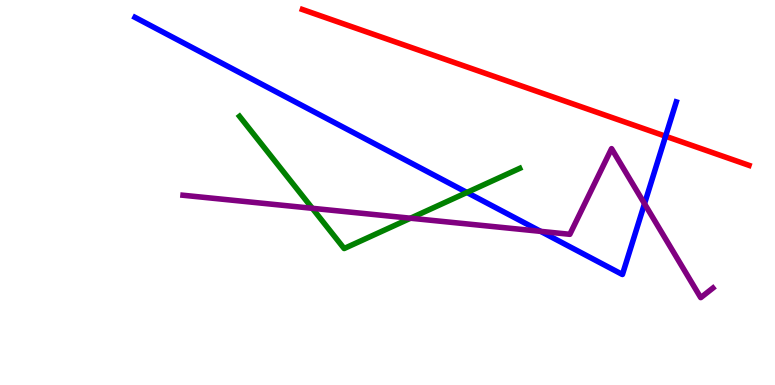[{'lines': ['blue', 'red'], 'intersections': [{'x': 8.59, 'y': 6.46}]}, {'lines': ['green', 'red'], 'intersections': []}, {'lines': ['purple', 'red'], 'intersections': []}, {'lines': ['blue', 'green'], 'intersections': [{'x': 6.02, 'y': 5.0}]}, {'lines': ['blue', 'purple'], 'intersections': [{'x': 6.98, 'y': 3.99}, {'x': 8.32, 'y': 4.71}]}, {'lines': ['green', 'purple'], 'intersections': [{'x': 4.03, 'y': 4.59}, {'x': 5.3, 'y': 4.33}]}]